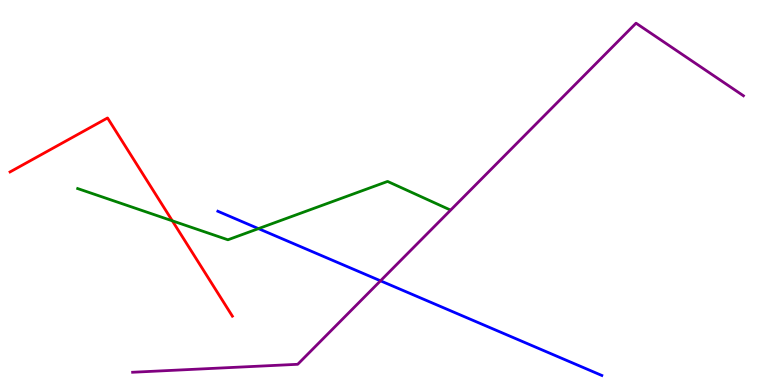[{'lines': ['blue', 'red'], 'intersections': []}, {'lines': ['green', 'red'], 'intersections': [{'x': 2.22, 'y': 4.26}]}, {'lines': ['purple', 'red'], 'intersections': []}, {'lines': ['blue', 'green'], 'intersections': [{'x': 3.33, 'y': 4.06}]}, {'lines': ['blue', 'purple'], 'intersections': [{'x': 4.91, 'y': 2.71}]}, {'lines': ['green', 'purple'], 'intersections': []}]